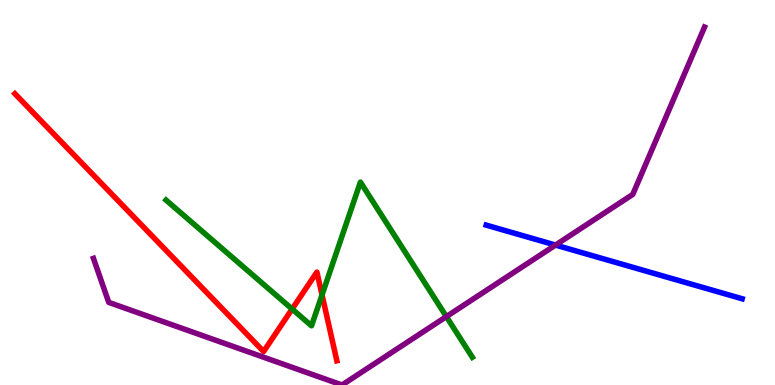[{'lines': ['blue', 'red'], 'intersections': []}, {'lines': ['green', 'red'], 'intersections': [{'x': 3.77, 'y': 1.97}, {'x': 4.16, 'y': 2.34}]}, {'lines': ['purple', 'red'], 'intersections': []}, {'lines': ['blue', 'green'], 'intersections': []}, {'lines': ['blue', 'purple'], 'intersections': [{'x': 7.17, 'y': 3.63}]}, {'lines': ['green', 'purple'], 'intersections': [{'x': 5.76, 'y': 1.78}]}]